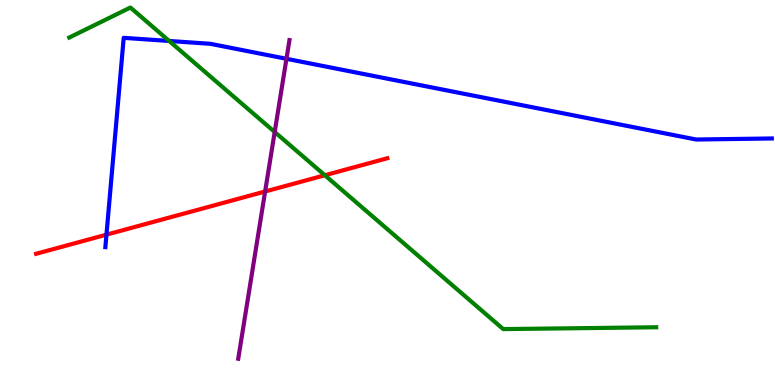[{'lines': ['blue', 'red'], 'intersections': [{'x': 1.37, 'y': 3.9}]}, {'lines': ['green', 'red'], 'intersections': [{'x': 4.19, 'y': 5.45}]}, {'lines': ['purple', 'red'], 'intersections': [{'x': 3.42, 'y': 5.03}]}, {'lines': ['blue', 'green'], 'intersections': [{'x': 2.18, 'y': 8.94}]}, {'lines': ['blue', 'purple'], 'intersections': [{'x': 3.7, 'y': 8.47}]}, {'lines': ['green', 'purple'], 'intersections': [{'x': 3.54, 'y': 6.57}]}]